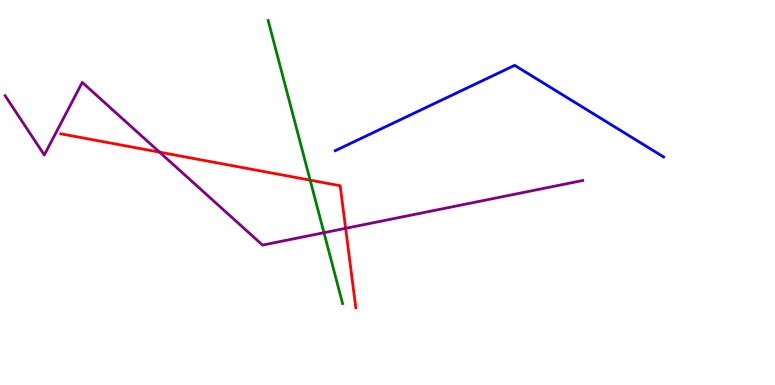[{'lines': ['blue', 'red'], 'intersections': []}, {'lines': ['green', 'red'], 'intersections': [{'x': 4.0, 'y': 5.32}]}, {'lines': ['purple', 'red'], 'intersections': [{'x': 2.06, 'y': 6.05}, {'x': 4.46, 'y': 4.07}]}, {'lines': ['blue', 'green'], 'intersections': []}, {'lines': ['blue', 'purple'], 'intersections': []}, {'lines': ['green', 'purple'], 'intersections': [{'x': 4.18, 'y': 3.96}]}]